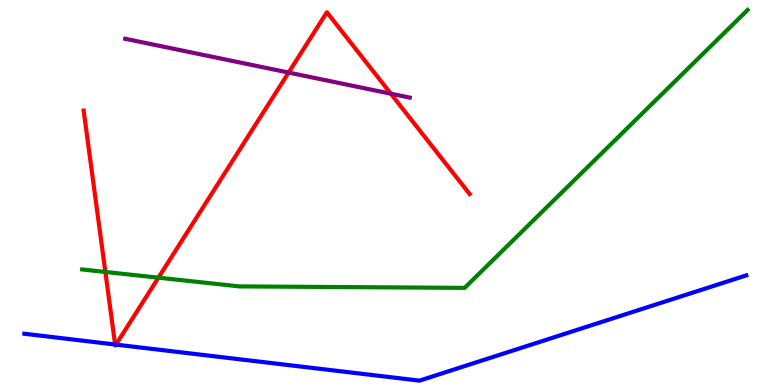[{'lines': ['blue', 'red'], 'intersections': [{'x': 1.49, 'y': 1.05}, {'x': 1.5, 'y': 1.05}]}, {'lines': ['green', 'red'], 'intersections': [{'x': 1.36, 'y': 2.94}, {'x': 2.04, 'y': 2.79}]}, {'lines': ['purple', 'red'], 'intersections': [{'x': 3.72, 'y': 8.12}, {'x': 5.04, 'y': 7.57}]}, {'lines': ['blue', 'green'], 'intersections': []}, {'lines': ['blue', 'purple'], 'intersections': []}, {'lines': ['green', 'purple'], 'intersections': []}]